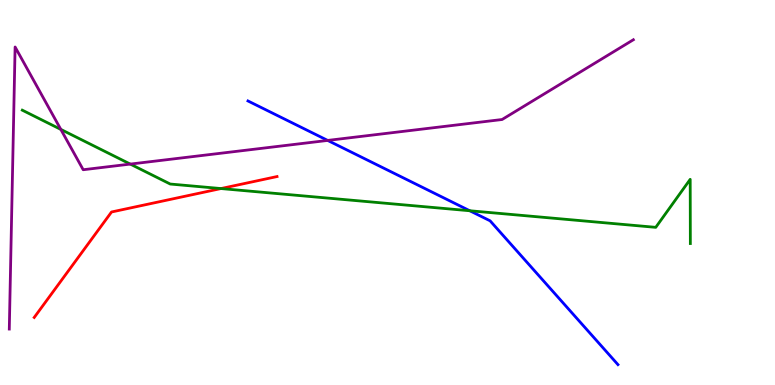[{'lines': ['blue', 'red'], 'intersections': []}, {'lines': ['green', 'red'], 'intersections': [{'x': 2.85, 'y': 5.1}]}, {'lines': ['purple', 'red'], 'intersections': []}, {'lines': ['blue', 'green'], 'intersections': [{'x': 6.06, 'y': 4.53}]}, {'lines': ['blue', 'purple'], 'intersections': [{'x': 4.23, 'y': 6.35}]}, {'lines': ['green', 'purple'], 'intersections': [{'x': 0.785, 'y': 6.64}, {'x': 1.68, 'y': 5.74}]}]